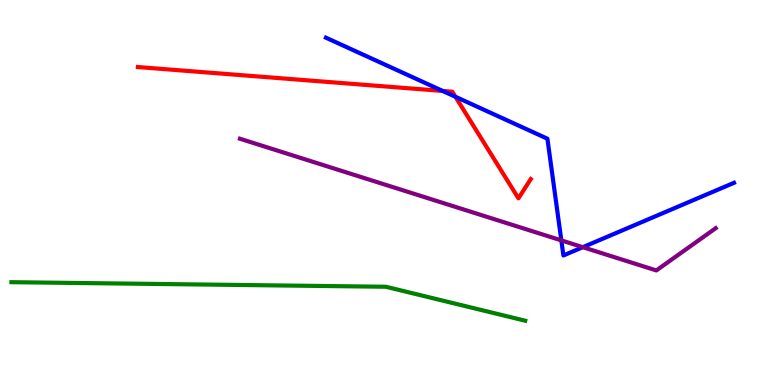[{'lines': ['blue', 'red'], 'intersections': [{'x': 5.71, 'y': 7.64}, {'x': 5.88, 'y': 7.49}]}, {'lines': ['green', 'red'], 'intersections': []}, {'lines': ['purple', 'red'], 'intersections': []}, {'lines': ['blue', 'green'], 'intersections': []}, {'lines': ['blue', 'purple'], 'intersections': [{'x': 7.24, 'y': 3.76}, {'x': 7.52, 'y': 3.58}]}, {'lines': ['green', 'purple'], 'intersections': []}]